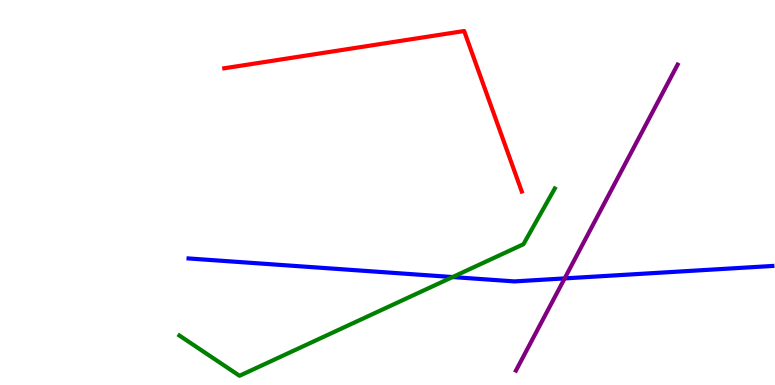[{'lines': ['blue', 'red'], 'intersections': []}, {'lines': ['green', 'red'], 'intersections': []}, {'lines': ['purple', 'red'], 'intersections': []}, {'lines': ['blue', 'green'], 'intersections': [{'x': 5.84, 'y': 2.8}]}, {'lines': ['blue', 'purple'], 'intersections': [{'x': 7.29, 'y': 2.77}]}, {'lines': ['green', 'purple'], 'intersections': []}]